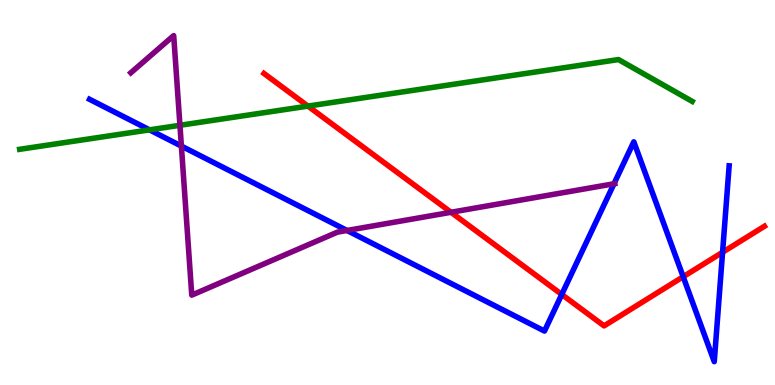[{'lines': ['blue', 'red'], 'intersections': [{'x': 7.25, 'y': 2.35}, {'x': 8.82, 'y': 2.81}, {'x': 9.32, 'y': 3.45}]}, {'lines': ['green', 'red'], 'intersections': [{'x': 3.97, 'y': 7.24}]}, {'lines': ['purple', 'red'], 'intersections': [{'x': 5.82, 'y': 4.49}]}, {'lines': ['blue', 'green'], 'intersections': [{'x': 1.93, 'y': 6.63}]}, {'lines': ['blue', 'purple'], 'intersections': [{'x': 2.34, 'y': 6.21}, {'x': 4.48, 'y': 4.01}, {'x': 7.92, 'y': 5.23}]}, {'lines': ['green', 'purple'], 'intersections': [{'x': 2.32, 'y': 6.75}]}]